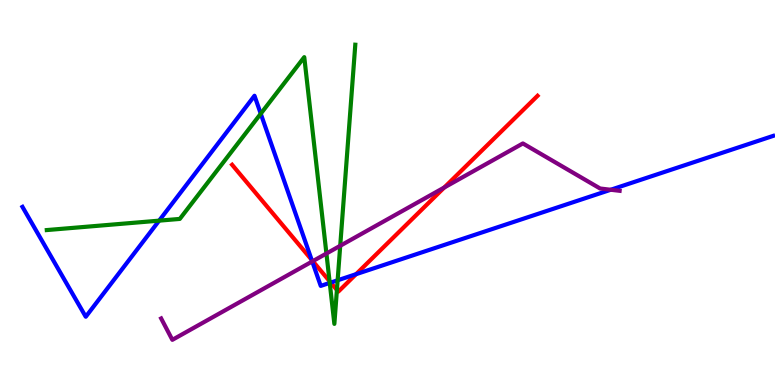[{'lines': ['blue', 'red'], 'intersections': [{'x': 4.02, 'y': 3.25}, {'x': 4.27, 'y': 2.66}, {'x': 4.59, 'y': 2.88}]}, {'lines': ['green', 'red'], 'intersections': [{'x': 4.25, 'y': 2.7}, {'x': 4.35, 'y': 2.47}]}, {'lines': ['purple', 'red'], 'intersections': [{'x': 4.04, 'y': 3.22}, {'x': 5.73, 'y': 5.13}]}, {'lines': ['blue', 'green'], 'intersections': [{'x': 2.05, 'y': 4.27}, {'x': 3.36, 'y': 7.05}, {'x': 4.25, 'y': 2.65}, {'x': 4.36, 'y': 2.72}]}, {'lines': ['blue', 'purple'], 'intersections': [{'x': 4.03, 'y': 3.21}, {'x': 7.88, 'y': 5.07}]}, {'lines': ['green', 'purple'], 'intersections': [{'x': 4.21, 'y': 3.42}, {'x': 4.39, 'y': 3.62}]}]